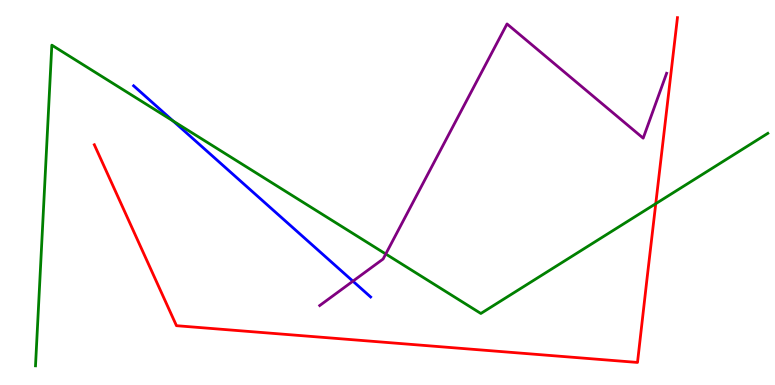[{'lines': ['blue', 'red'], 'intersections': []}, {'lines': ['green', 'red'], 'intersections': [{'x': 8.46, 'y': 4.71}]}, {'lines': ['purple', 'red'], 'intersections': []}, {'lines': ['blue', 'green'], 'intersections': [{'x': 2.23, 'y': 6.86}]}, {'lines': ['blue', 'purple'], 'intersections': [{'x': 4.55, 'y': 2.7}]}, {'lines': ['green', 'purple'], 'intersections': [{'x': 4.98, 'y': 3.4}]}]